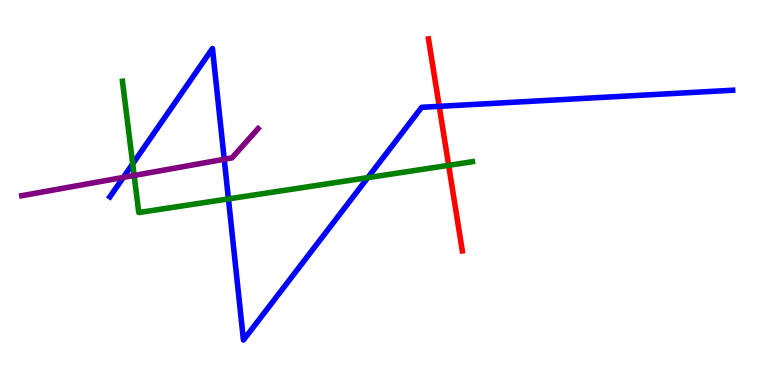[{'lines': ['blue', 'red'], 'intersections': [{'x': 5.67, 'y': 7.24}]}, {'lines': ['green', 'red'], 'intersections': [{'x': 5.79, 'y': 5.71}]}, {'lines': ['purple', 'red'], 'intersections': []}, {'lines': ['blue', 'green'], 'intersections': [{'x': 1.71, 'y': 5.74}, {'x': 2.95, 'y': 4.83}, {'x': 4.75, 'y': 5.39}]}, {'lines': ['blue', 'purple'], 'intersections': [{'x': 1.59, 'y': 5.39}, {'x': 2.89, 'y': 5.86}]}, {'lines': ['green', 'purple'], 'intersections': [{'x': 1.73, 'y': 5.44}]}]